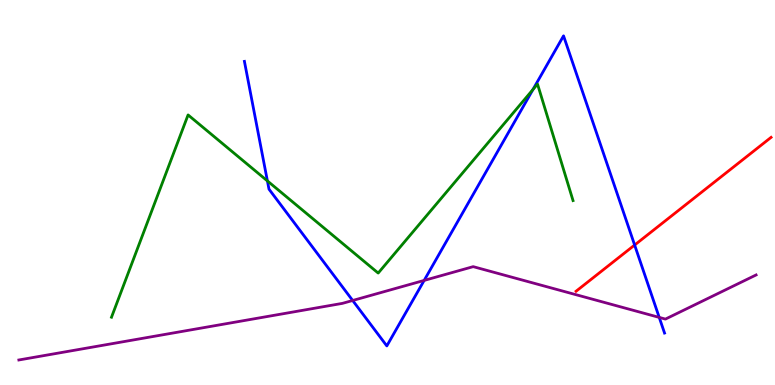[{'lines': ['blue', 'red'], 'intersections': [{'x': 8.19, 'y': 3.64}]}, {'lines': ['green', 'red'], 'intersections': []}, {'lines': ['purple', 'red'], 'intersections': []}, {'lines': ['blue', 'green'], 'intersections': [{'x': 3.45, 'y': 5.3}, {'x': 6.88, 'y': 7.68}]}, {'lines': ['blue', 'purple'], 'intersections': [{'x': 4.55, 'y': 2.2}, {'x': 5.47, 'y': 2.72}, {'x': 8.51, 'y': 1.76}]}, {'lines': ['green', 'purple'], 'intersections': []}]